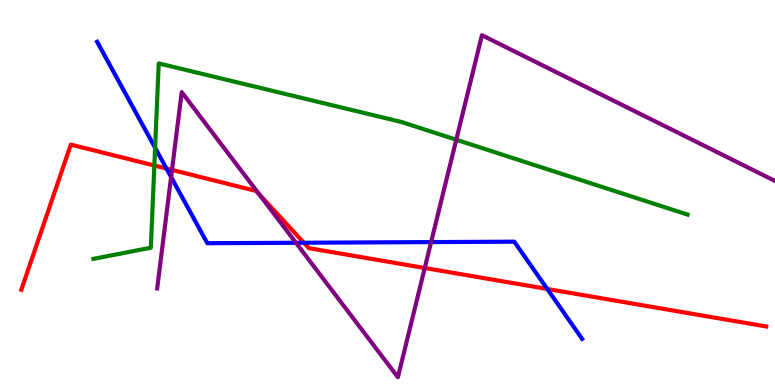[{'lines': ['blue', 'red'], 'intersections': [{'x': 2.15, 'y': 5.62}, {'x': 3.92, 'y': 3.7}, {'x': 7.06, 'y': 2.49}]}, {'lines': ['green', 'red'], 'intersections': [{'x': 1.99, 'y': 5.7}]}, {'lines': ['purple', 'red'], 'intersections': [{'x': 2.22, 'y': 5.59}, {'x': 3.34, 'y': 4.95}, {'x': 5.48, 'y': 3.04}]}, {'lines': ['blue', 'green'], 'intersections': [{'x': 2.0, 'y': 6.16}]}, {'lines': ['blue', 'purple'], 'intersections': [{'x': 2.21, 'y': 5.4}, {'x': 3.82, 'y': 3.69}, {'x': 5.56, 'y': 3.71}]}, {'lines': ['green', 'purple'], 'intersections': [{'x': 5.89, 'y': 6.37}]}]